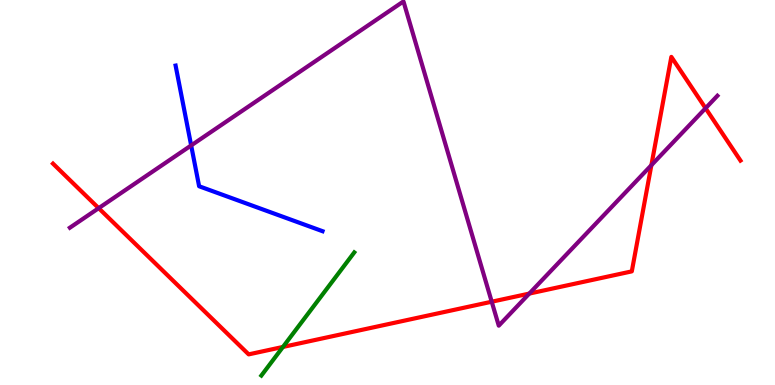[{'lines': ['blue', 'red'], 'intersections': []}, {'lines': ['green', 'red'], 'intersections': [{'x': 3.65, 'y': 0.988}]}, {'lines': ['purple', 'red'], 'intersections': [{'x': 1.27, 'y': 4.59}, {'x': 6.34, 'y': 2.16}, {'x': 6.83, 'y': 2.37}, {'x': 8.4, 'y': 5.71}, {'x': 9.1, 'y': 7.19}]}, {'lines': ['blue', 'green'], 'intersections': []}, {'lines': ['blue', 'purple'], 'intersections': [{'x': 2.47, 'y': 6.22}]}, {'lines': ['green', 'purple'], 'intersections': []}]